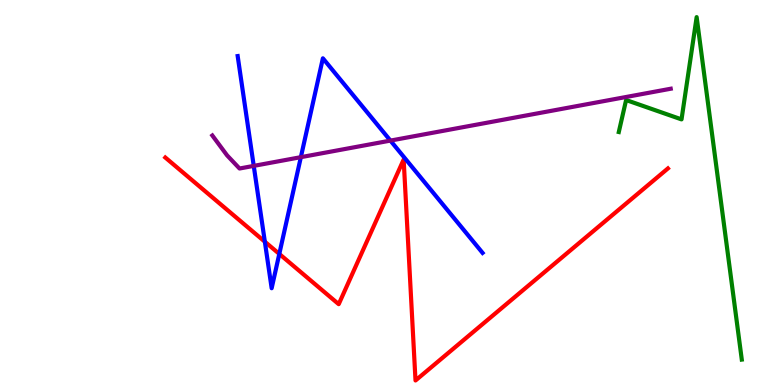[{'lines': ['blue', 'red'], 'intersections': [{'x': 3.42, 'y': 3.72}, {'x': 3.6, 'y': 3.4}]}, {'lines': ['green', 'red'], 'intersections': []}, {'lines': ['purple', 'red'], 'intersections': []}, {'lines': ['blue', 'green'], 'intersections': []}, {'lines': ['blue', 'purple'], 'intersections': [{'x': 3.27, 'y': 5.69}, {'x': 3.88, 'y': 5.92}, {'x': 5.04, 'y': 6.35}]}, {'lines': ['green', 'purple'], 'intersections': []}]